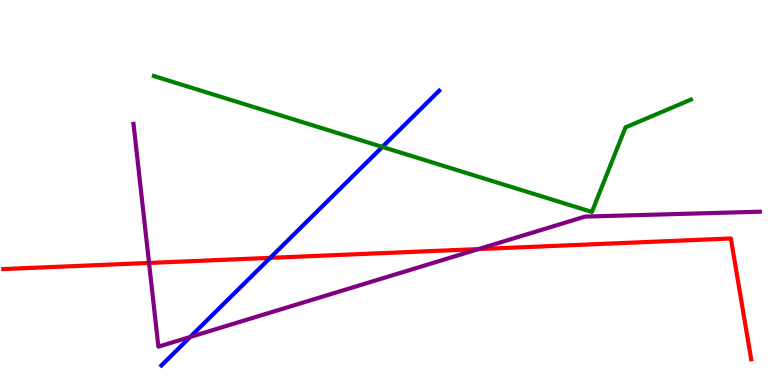[{'lines': ['blue', 'red'], 'intersections': [{'x': 3.49, 'y': 3.3}]}, {'lines': ['green', 'red'], 'intersections': []}, {'lines': ['purple', 'red'], 'intersections': [{'x': 1.92, 'y': 3.17}, {'x': 6.17, 'y': 3.53}]}, {'lines': ['blue', 'green'], 'intersections': [{'x': 4.93, 'y': 6.18}]}, {'lines': ['blue', 'purple'], 'intersections': [{'x': 2.45, 'y': 1.25}]}, {'lines': ['green', 'purple'], 'intersections': []}]